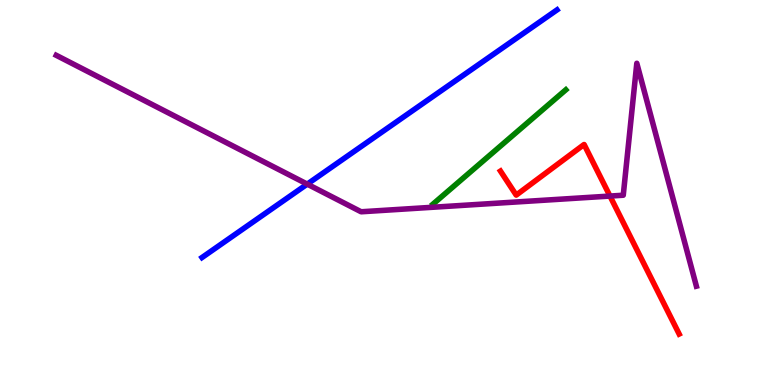[{'lines': ['blue', 'red'], 'intersections': []}, {'lines': ['green', 'red'], 'intersections': []}, {'lines': ['purple', 'red'], 'intersections': [{'x': 7.87, 'y': 4.91}]}, {'lines': ['blue', 'green'], 'intersections': []}, {'lines': ['blue', 'purple'], 'intersections': [{'x': 3.96, 'y': 5.22}]}, {'lines': ['green', 'purple'], 'intersections': []}]